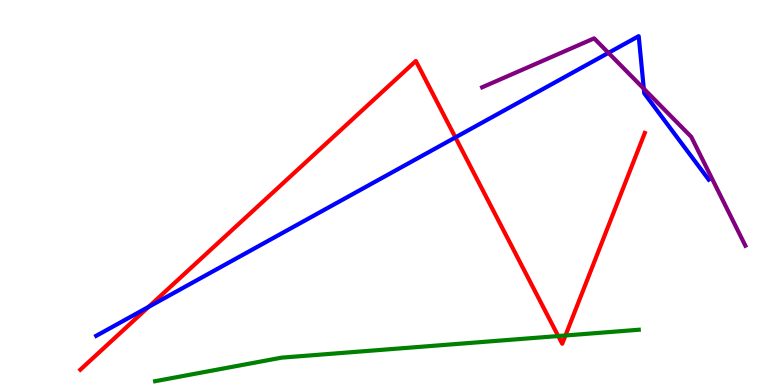[{'lines': ['blue', 'red'], 'intersections': [{'x': 1.92, 'y': 2.03}, {'x': 5.88, 'y': 6.43}]}, {'lines': ['green', 'red'], 'intersections': [{'x': 7.2, 'y': 1.27}, {'x': 7.3, 'y': 1.29}]}, {'lines': ['purple', 'red'], 'intersections': []}, {'lines': ['blue', 'green'], 'intersections': []}, {'lines': ['blue', 'purple'], 'intersections': [{'x': 7.85, 'y': 8.63}, {'x': 8.31, 'y': 7.7}]}, {'lines': ['green', 'purple'], 'intersections': []}]